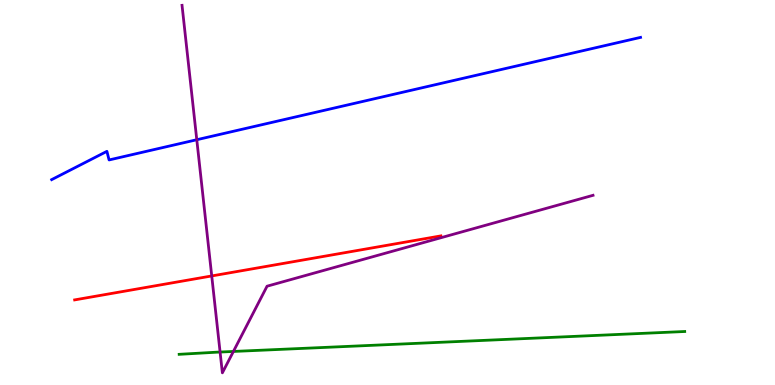[{'lines': ['blue', 'red'], 'intersections': []}, {'lines': ['green', 'red'], 'intersections': []}, {'lines': ['purple', 'red'], 'intersections': [{'x': 2.73, 'y': 2.83}]}, {'lines': ['blue', 'green'], 'intersections': []}, {'lines': ['blue', 'purple'], 'intersections': [{'x': 2.54, 'y': 6.37}]}, {'lines': ['green', 'purple'], 'intersections': [{'x': 2.84, 'y': 0.856}, {'x': 3.01, 'y': 0.871}]}]